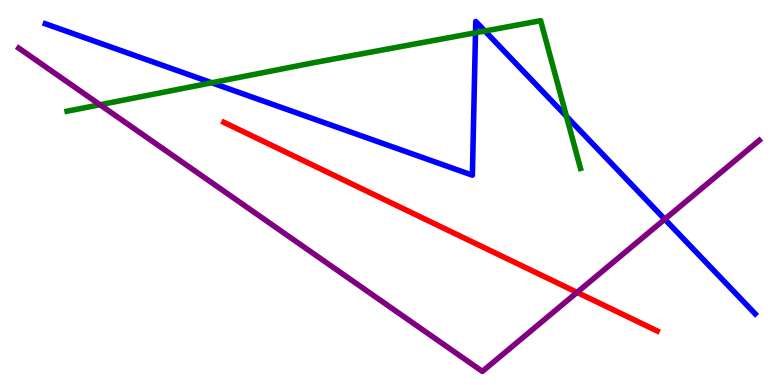[{'lines': ['blue', 'red'], 'intersections': []}, {'lines': ['green', 'red'], 'intersections': []}, {'lines': ['purple', 'red'], 'intersections': [{'x': 7.45, 'y': 2.41}]}, {'lines': ['blue', 'green'], 'intersections': [{'x': 2.73, 'y': 7.85}, {'x': 6.14, 'y': 9.15}, {'x': 6.26, 'y': 9.19}, {'x': 7.31, 'y': 6.98}]}, {'lines': ['blue', 'purple'], 'intersections': [{'x': 8.58, 'y': 4.31}]}, {'lines': ['green', 'purple'], 'intersections': [{'x': 1.29, 'y': 7.28}]}]